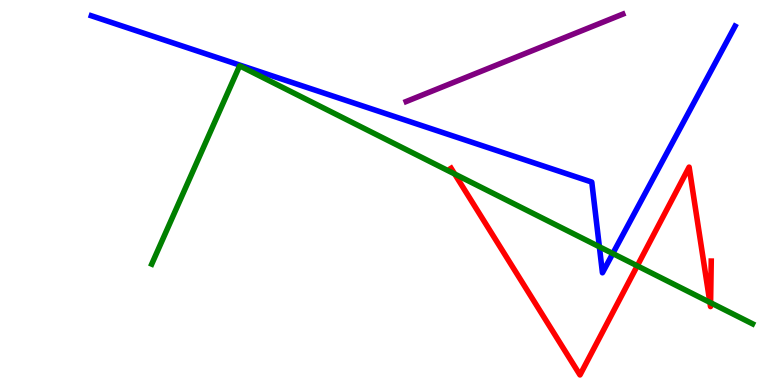[{'lines': ['blue', 'red'], 'intersections': []}, {'lines': ['green', 'red'], 'intersections': [{'x': 5.87, 'y': 5.48}, {'x': 8.22, 'y': 3.1}, {'x': 9.16, 'y': 2.15}, {'x': 9.17, 'y': 2.14}]}, {'lines': ['purple', 'red'], 'intersections': []}, {'lines': ['blue', 'green'], 'intersections': [{'x': 7.73, 'y': 3.59}, {'x': 7.91, 'y': 3.41}]}, {'lines': ['blue', 'purple'], 'intersections': []}, {'lines': ['green', 'purple'], 'intersections': []}]